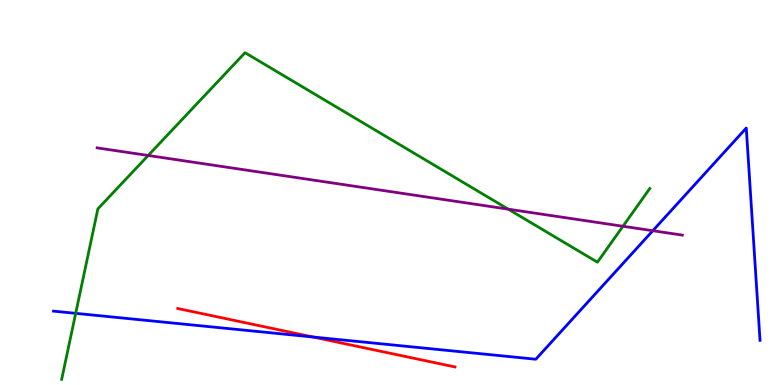[{'lines': ['blue', 'red'], 'intersections': [{'x': 4.04, 'y': 1.25}]}, {'lines': ['green', 'red'], 'intersections': []}, {'lines': ['purple', 'red'], 'intersections': []}, {'lines': ['blue', 'green'], 'intersections': [{'x': 0.977, 'y': 1.86}]}, {'lines': ['blue', 'purple'], 'intersections': [{'x': 8.42, 'y': 4.01}]}, {'lines': ['green', 'purple'], 'intersections': [{'x': 1.91, 'y': 5.96}, {'x': 6.56, 'y': 4.57}, {'x': 8.04, 'y': 4.12}]}]